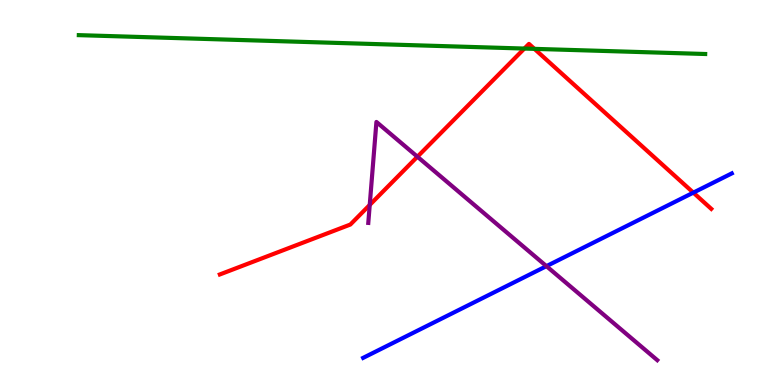[{'lines': ['blue', 'red'], 'intersections': [{'x': 8.95, 'y': 5.0}]}, {'lines': ['green', 'red'], 'intersections': [{'x': 6.77, 'y': 8.74}, {'x': 6.9, 'y': 8.73}]}, {'lines': ['purple', 'red'], 'intersections': [{'x': 4.77, 'y': 4.68}, {'x': 5.39, 'y': 5.93}]}, {'lines': ['blue', 'green'], 'intersections': []}, {'lines': ['blue', 'purple'], 'intersections': [{'x': 7.05, 'y': 3.09}]}, {'lines': ['green', 'purple'], 'intersections': []}]